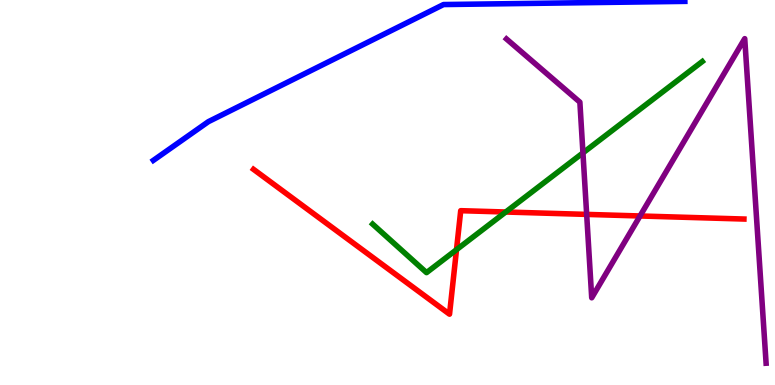[{'lines': ['blue', 'red'], 'intersections': []}, {'lines': ['green', 'red'], 'intersections': [{'x': 5.89, 'y': 3.51}, {'x': 6.53, 'y': 4.49}]}, {'lines': ['purple', 'red'], 'intersections': [{'x': 7.57, 'y': 4.43}, {'x': 8.26, 'y': 4.39}]}, {'lines': ['blue', 'green'], 'intersections': []}, {'lines': ['blue', 'purple'], 'intersections': []}, {'lines': ['green', 'purple'], 'intersections': [{'x': 7.52, 'y': 6.03}]}]